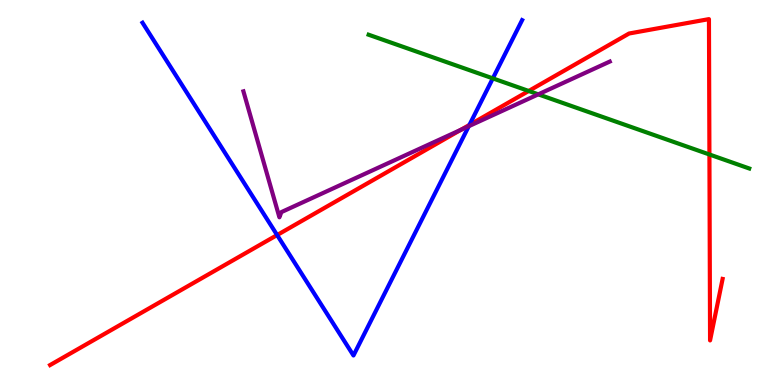[{'lines': ['blue', 'red'], 'intersections': [{'x': 3.58, 'y': 3.89}, {'x': 6.06, 'y': 6.75}]}, {'lines': ['green', 'red'], 'intersections': [{'x': 6.82, 'y': 7.64}, {'x': 9.15, 'y': 5.99}]}, {'lines': ['purple', 'red'], 'intersections': [{'x': 5.95, 'y': 6.63}]}, {'lines': ['blue', 'green'], 'intersections': [{'x': 6.36, 'y': 7.96}]}, {'lines': ['blue', 'purple'], 'intersections': [{'x': 6.05, 'y': 6.72}]}, {'lines': ['green', 'purple'], 'intersections': [{'x': 6.95, 'y': 7.55}]}]